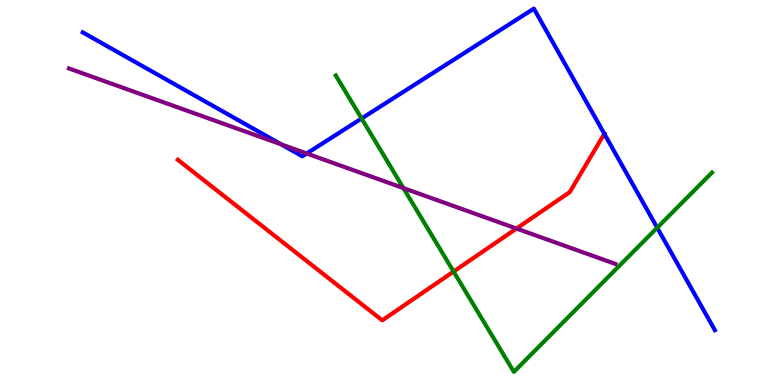[{'lines': ['blue', 'red'], 'intersections': [{'x': 7.8, 'y': 6.52}]}, {'lines': ['green', 'red'], 'intersections': [{'x': 5.85, 'y': 2.95}]}, {'lines': ['purple', 'red'], 'intersections': [{'x': 6.66, 'y': 4.06}]}, {'lines': ['blue', 'green'], 'intersections': [{'x': 4.67, 'y': 6.92}, {'x': 8.48, 'y': 4.09}]}, {'lines': ['blue', 'purple'], 'intersections': [{'x': 3.63, 'y': 6.25}, {'x': 3.96, 'y': 6.01}]}, {'lines': ['green', 'purple'], 'intersections': [{'x': 5.21, 'y': 5.11}]}]